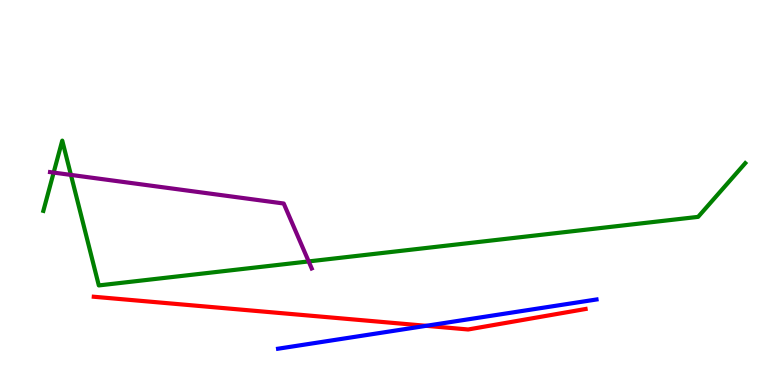[{'lines': ['blue', 'red'], 'intersections': [{'x': 5.5, 'y': 1.54}]}, {'lines': ['green', 'red'], 'intersections': []}, {'lines': ['purple', 'red'], 'intersections': []}, {'lines': ['blue', 'green'], 'intersections': []}, {'lines': ['blue', 'purple'], 'intersections': []}, {'lines': ['green', 'purple'], 'intersections': [{'x': 0.692, 'y': 5.52}, {'x': 0.915, 'y': 5.46}, {'x': 3.98, 'y': 3.21}]}]